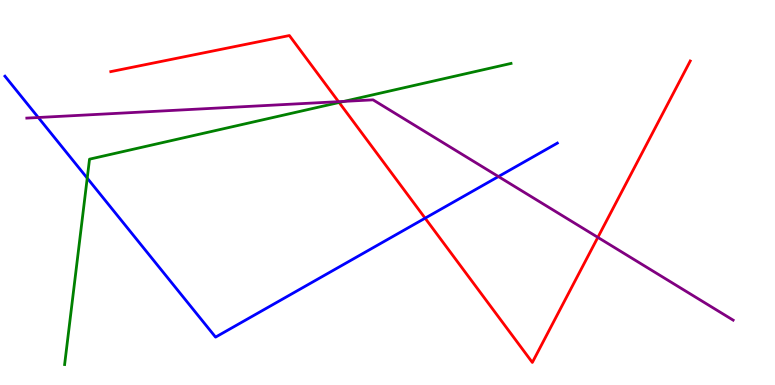[{'lines': ['blue', 'red'], 'intersections': [{'x': 5.49, 'y': 4.33}]}, {'lines': ['green', 'red'], 'intersections': [{'x': 4.38, 'y': 7.34}]}, {'lines': ['purple', 'red'], 'intersections': [{'x': 4.37, 'y': 7.36}, {'x': 7.71, 'y': 3.83}]}, {'lines': ['blue', 'green'], 'intersections': [{'x': 1.13, 'y': 5.37}]}, {'lines': ['blue', 'purple'], 'intersections': [{'x': 0.494, 'y': 6.95}, {'x': 6.43, 'y': 5.41}]}, {'lines': ['green', 'purple'], 'intersections': [{'x': 4.44, 'y': 7.37}]}]